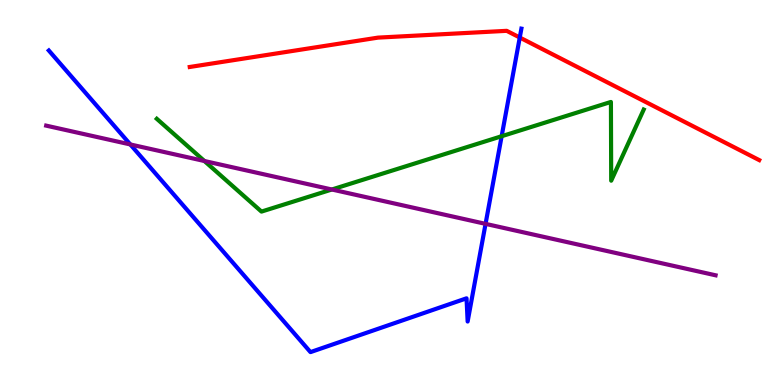[{'lines': ['blue', 'red'], 'intersections': [{'x': 6.71, 'y': 9.03}]}, {'lines': ['green', 'red'], 'intersections': []}, {'lines': ['purple', 'red'], 'intersections': []}, {'lines': ['blue', 'green'], 'intersections': [{'x': 6.47, 'y': 6.46}]}, {'lines': ['blue', 'purple'], 'intersections': [{'x': 1.68, 'y': 6.25}, {'x': 6.27, 'y': 4.19}]}, {'lines': ['green', 'purple'], 'intersections': [{'x': 2.64, 'y': 5.82}, {'x': 4.28, 'y': 5.08}]}]